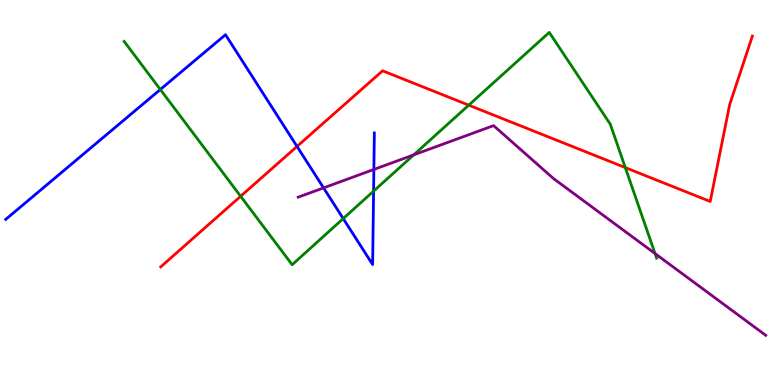[{'lines': ['blue', 'red'], 'intersections': [{'x': 3.83, 'y': 6.2}]}, {'lines': ['green', 'red'], 'intersections': [{'x': 3.1, 'y': 4.9}, {'x': 6.05, 'y': 7.27}, {'x': 8.07, 'y': 5.65}]}, {'lines': ['purple', 'red'], 'intersections': []}, {'lines': ['blue', 'green'], 'intersections': [{'x': 2.07, 'y': 7.68}, {'x': 4.43, 'y': 4.32}, {'x': 4.82, 'y': 5.04}]}, {'lines': ['blue', 'purple'], 'intersections': [{'x': 4.18, 'y': 5.12}, {'x': 4.82, 'y': 5.6}]}, {'lines': ['green', 'purple'], 'intersections': [{'x': 5.34, 'y': 5.98}, {'x': 8.45, 'y': 3.41}]}]